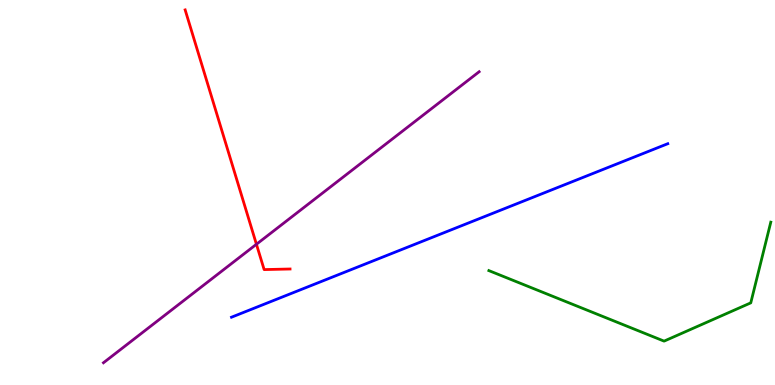[{'lines': ['blue', 'red'], 'intersections': []}, {'lines': ['green', 'red'], 'intersections': []}, {'lines': ['purple', 'red'], 'intersections': [{'x': 3.31, 'y': 3.66}]}, {'lines': ['blue', 'green'], 'intersections': []}, {'lines': ['blue', 'purple'], 'intersections': []}, {'lines': ['green', 'purple'], 'intersections': []}]